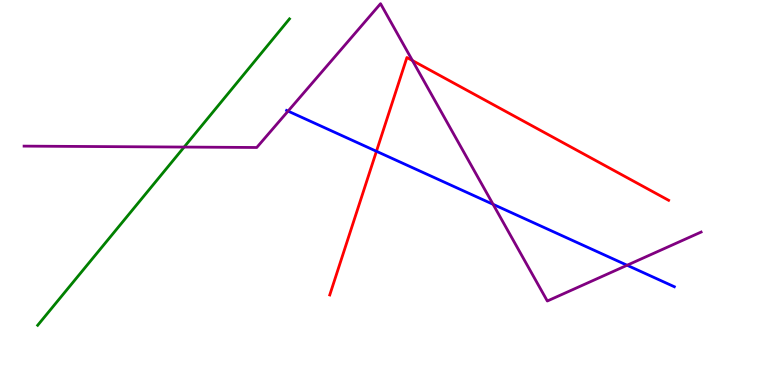[{'lines': ['blue', 'red'], 'intersections': [{'x': 4.86, 'y': 6.07}]}, {'lines': ['green', 'red'], 'intersections': []}, {'lines': ['purple', 'red'], 'intersections': [{'x': 5.32, 'y': 8.43}]}, {'lines': ['blue', 'green'], 'intersections': []}, {'lines': ['blue', 'purple'], 'intersections': [{'x': 3.72, 'y': 7.11}, {'x': 6.36, 'y': 4.69}, {'x': 8.09, 'y': 3.11}]}, {'lines': ['green', 'purple'], 'intersections': [{'x': 2.38, 'y': 6.18}]}]